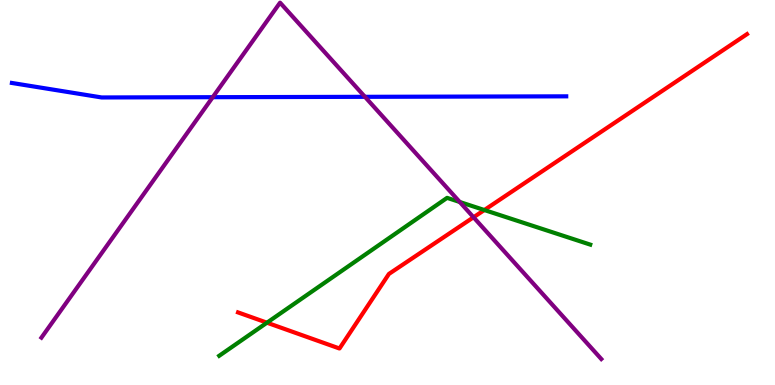[{'lines': ['blue', 'red'], 'intersections': []}, {'lines': ['green', 'red'], 'intersections': [{'x': 3.44, 'y': 1.62}, {'x': 6.25, 'y': 4.54}]}, {'lines': ['purple', 'red'], 'intersections': [{'x': 6.11, 'y': 4.36}]}, {'lines': ['blue', 'green'], 'intersections': []}, {'lines': ['blue', 'purple'], 'intersections': [{'x': 2.74, 'y': 7.48}, {'x': 4.71, 'y': 7.49}]}, {'lines': ['green', 'purple'], 'intersections': [{'x': 5.93, 'y': 4.75}]}]